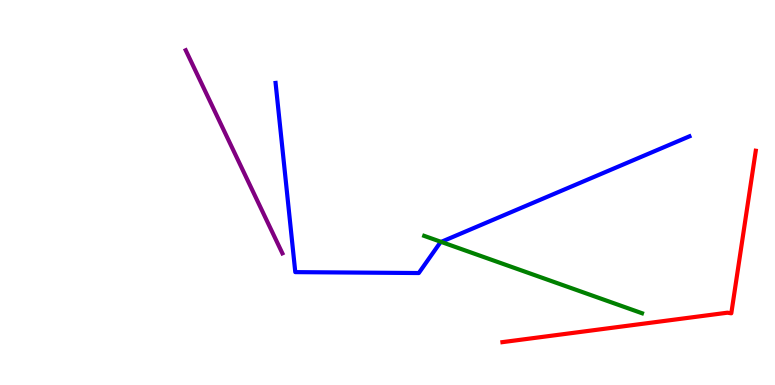[{'lines': ['blue', 'red'], 'intersections': []}, {'lines': ['green', 'red'], 'intersections': []}, {'lines': ['purple', 'red'], 'intersections': []}, {'lines': ['blue', 'green'], 'intersections': [{'x': 5.69, 'y': 3.72}]}, {'lines': ['blue', 'purple'], 'intersections': []}, {'lines': ['green', 'purple'], 'intersections': []}]